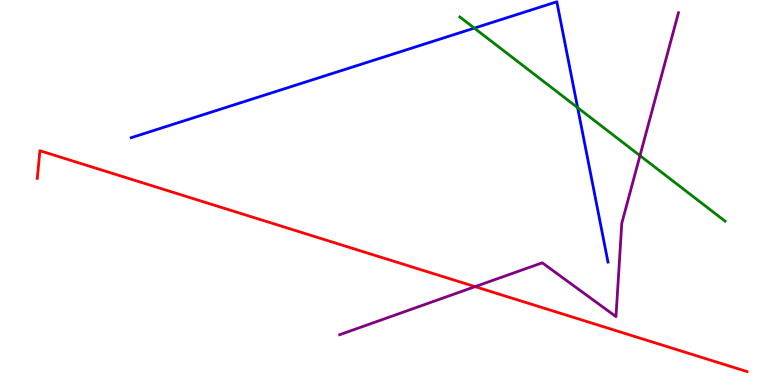[{'lines': ['blue', 'red'], 'intersections': []}, {'lines': ['green', 'red'], 'intersections': []}, {'lines': ['purple', 'red'], 'intersections': [{'x': 6.13, 'y': 2.55}]}, {'lines': ['blue', 'green'], 'intersections': [{'x': 6.12, 'y': 9.27}, {'x': 7.45, 'y': 7.2}]}, {'lines': ['blue', 'purple'], 'intersections': []}, {'lines': ['green', 'purple'], 'intersections': [{'x': 8.26, 'y': 5.96}]}]